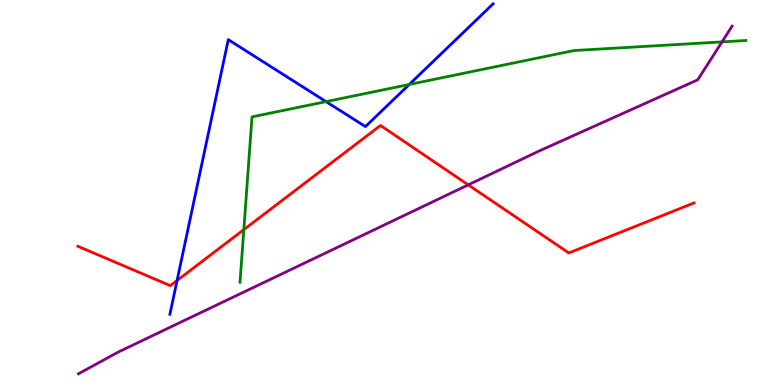[{'lines': ['blue', 'red'], 'intersections': [{'x': 2.28, 'y': 2.71}]}, {'lines': ['green', 'red'], 'intersections': [{'x': 3.15, 'y': 4.04}]}, {'lines': ['purple', 'red'], 'intersections': [{'x': 6.04, 'y': 5.2}]}, {'lines': ['blue', 'green'], 'intersections': [{'x': 4.21, 'y': 7.36}, {'x': 5.28, 'y': 7.81}]}, {'lines': ['blue', 'purple'], 'intersections': []}, {'lines': ['green', 'purple'], 'intersections': [{'x': 9.32, 'y': 8.91}]}]